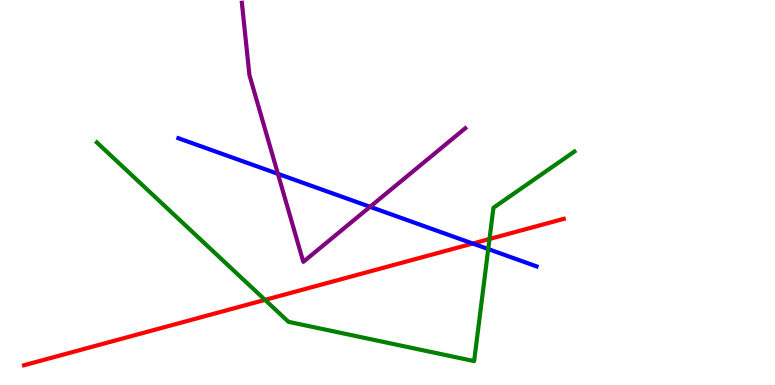[{'lines': ['blue', 'red'], 'intersections': [{'x': 6.1, 'y': 3.67}]}, {'lines': ['green', 'red'], 'intersections': [{'x': 3.42, 'y': 2.21}, {'x': 6.32, 'y': 3.79}]}, {'lines': ['purple', 'red'], 'intersections': []}, {'lines': ['blue', 'green'], 'intersections': [{'x': 6.3, 'y': 3.53}]}, {'lines': ['blue', 'purple'], 'intersections': [{'x': 3.59, 'y': 5.48}, {'x': 4.77, 'y': 4.63}]}, {'lines': ['green', 'purple'], 'intersections': []}]